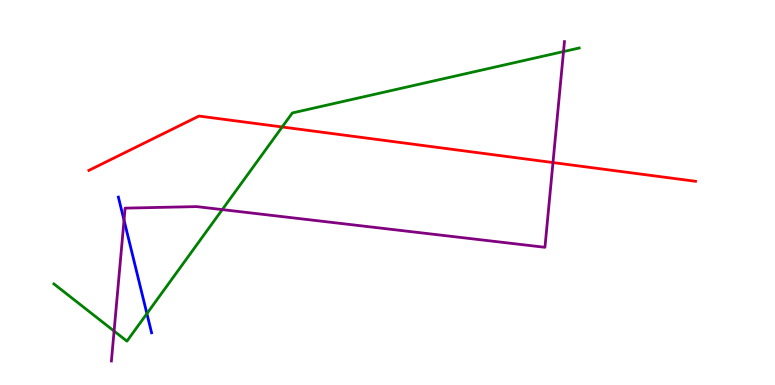[{'lines': ['blue', 'red'], 'intersections': []}, {'lines': ['green', 'red'], 'intersections': [{'x': 3.64, 'y': 6.7}]}, {'lines': ['purple', 'red'], 'intersections': [{'x': 7.14, 'y': 5.78}]}, {'lines': ['blue', 'green'], 'intersections': [{'x': 1.9, 'y': 1.85}]}, {'lines': ['blue', 'purple'], 'intersections': [{'x': 1.6, 'y': 4.28}]}, {'lines': ['green', 'purple'], 'intersections': [{'x': 1.47, 'y': 1.4}, {'x': 2.87, 'y': 4.56}, {'x': 7.27, 'y': 8.66}]}]